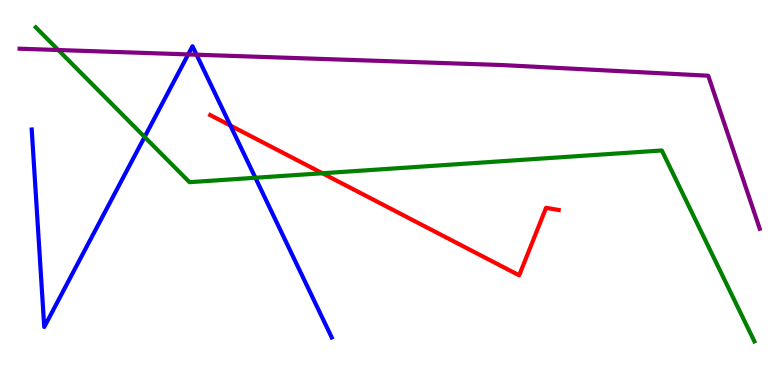[{'lines': ['blue', 'red'], 'intersections': [{'x': 2.97, 'y': 6.74}]}, {'lines': ['green', 'red'], 'intersections': [{'x': 4.16, 'y': 5.5}]}, {'lines': ['purple', 'red'], 'intersections': []}, {'lines': ['blue', 'green'], 'intersections': [{'x': 1.87, 'y': 6.44}, {'x': 3.3, 'y': 5.38}]}, {'lines': ['blue', 'purple'], 'intersections': [{'x': 2.43, 'y': 8.59}, {'x': 2.54, 'y': 8.58}]}, {'lines': ['green', 'purple'], 'intersections': [{'x': 0.752, 'y': 8.7}]}]